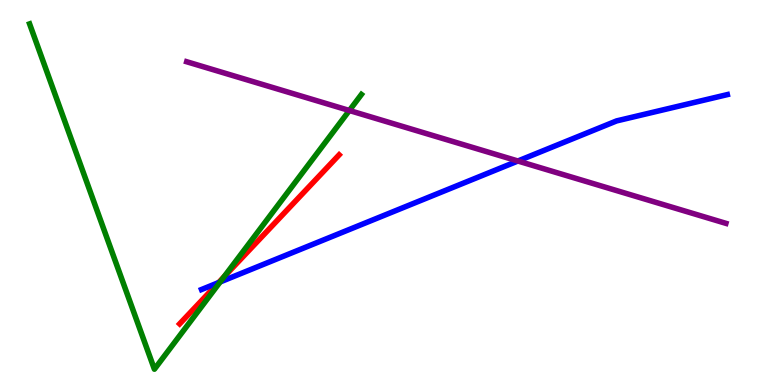[{'lines': ['blue', 'red'], 'intersections': [{'x': 2.82, 'y': 2.66}]}, {'lines': ['green', 'red'], 'intersections': [{'x': 2.89, 'y': 2.81}]}, {'lines': ['purple', 'red'], 'intersections': []}, {'lines': ['blue', 'green'], 'intersections': [{'x': 2.84, 'y': 2.68}]}, {'lines': ['blue', 'purple'], 'intersections': [{'x': 6.68, 'y': 5.82}]}, {'lines': ['green', 'purple'], 'intersections': [{'x': 4.51, 'y': 7.13}]}]